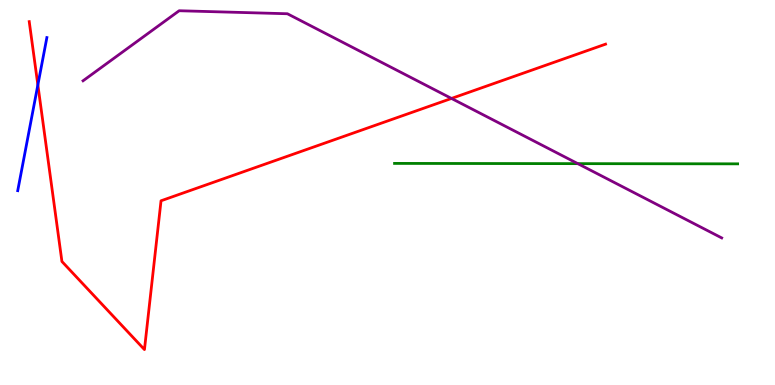[{'lines': ['blue', 'red'], 'intersections': [{'x': 0.489, 'y': 7.79}]}, {'lines': ['green', 'red'], 'intersections': []}, {'lines': ['purple', 'red'], 'intersections': [{'x': 5.83, 'y': 7.44}]}, {'lines': ['blue', 'green'], 'intersections': []}, {'lines': ['blue', 'purple'], 'intersections': []}, {'lines': ['green', 'purple'], 'intersections': [{'x': 7.46, 'y': 5.75}]}]